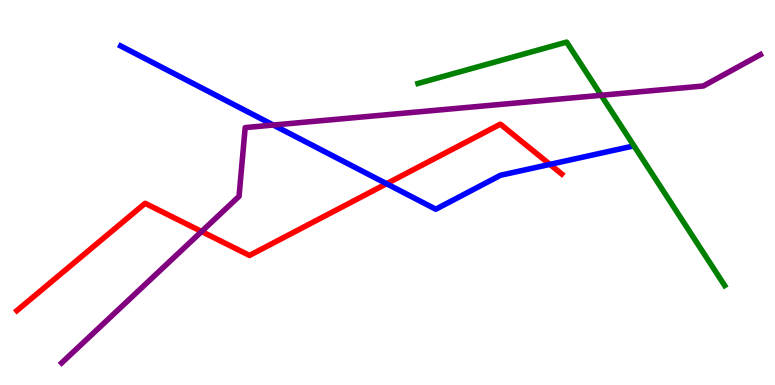[{'lines': ['blue', 'red'], 'intersections': [{'x': 4.99, 'y': 5.23}, {'x': 7.1, 'y': 5.73}]}, {'lines': ['green', 'red'], 'intersections': []}, {'lines': ['purple', 'red'], 'intersections': [{'x': 2.6, 'y': 3.99}]}, {'lines': ['blue', 'green'], 'intersections': []}, {'lines': ['blue', 'purple'], 'intersections': [{'x': 3.53, 'y': 6.75}]}, {'lines': ['green', 'purple'], 'intersections': [{'x': 7.76, 'y': 7.53}]}]